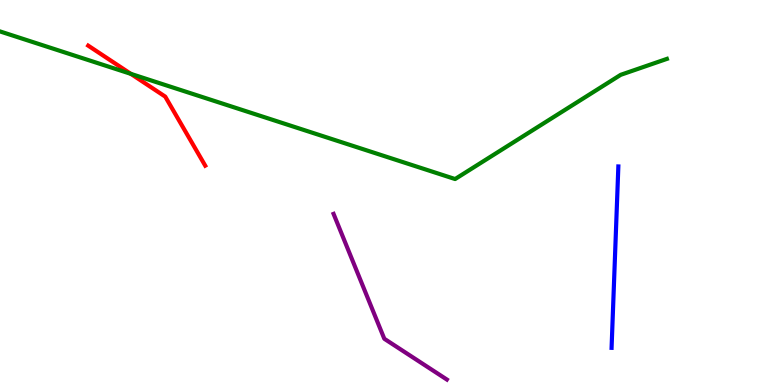[{'lines': ['blue', 'red'], 'intersections': []}, {'lines': ['green', 'red'], 'intersections': [{'x': 1.69, 'y': 8.08}]}, {'lines': ['purple', 'red'], 'intersections': []}, {'lines': ['blue', 'green'], 'intersections': []}, {'lines': ['blue', 'purple'], 'intersections': []}, {'lines': ['green', 'purple'], 'intersections': []}]